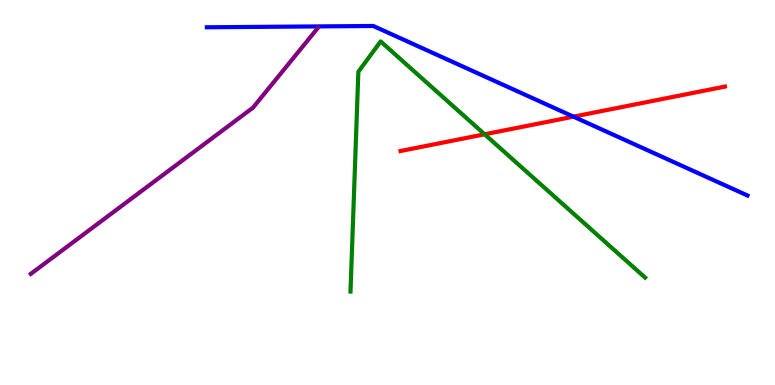[{'lines': ['blue', 'red'], 'intersections': [{'x': 7.4, 'y': 6.97}]}, {'lines': ['green', 'red'], 'intersections': [{'x': 6.25, 'y': 6.51}]}, {'lines': ['purple', 'red'], 'intersections': []}, {'lines': ['blue', 'green'], 'intersections': []}, {'lines': ['blue', 'purple'], 'intersections': []}, {'lines': ['green', 'purple'], 'intersections': []}]